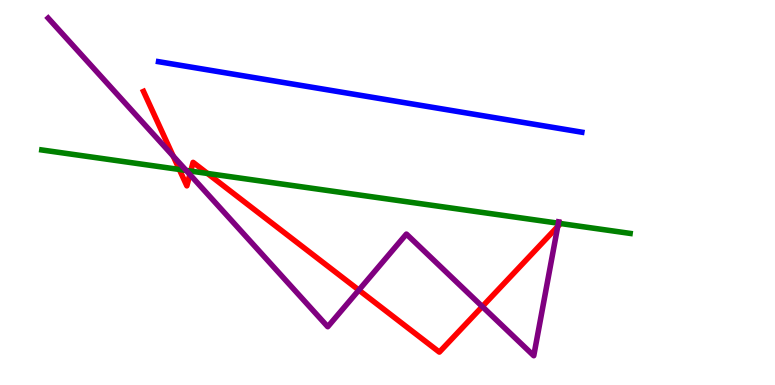[{'lines': ['blue', 'red'], 'intersections': []}, {'lines': ['green', 'red'], 'intersections': [{'x': 2.31, 'y': 5.6}, {'x': 2.46, 'y': 5.56}, {'x': 2.68, 'y': 5.49}, {'x': 7.23, 'y': 4.19}]}, {'lines': ['purple', 'red'], 'intersections': [{'x': 2.24, 'y': 5.94}, {'x': 2.45, 'y': 5.47}, {'x': 4.63, 'y': 2.47}, {'x': 6.22, 'y': 2.04}, {'x': 7.2, 'y': 4.12}]}, {'lines': ['blue', 'green'], 'intersections': []}, {'lines': ['blue', 'purple'], 'intersections': []}, {'lines': ['green', 'purple'], 'intersections': [{'x': 2.4, 'y': 5.57}, {'x': 7.2, 'y': 4.2}]}]